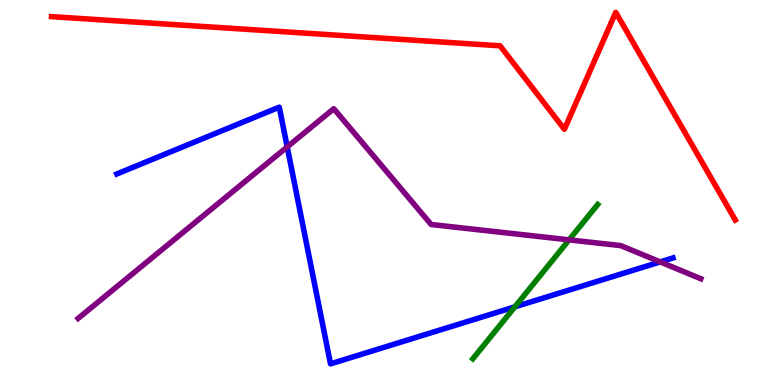[{'lines': ['blue', 'red'], 'intersections': []}, {'lines': ['green', 'red'], 'intersections': []}, {'lines': ['purple', 'red'], 'intersections': []}, {'lines': ['blue', 'green'], 'intersections': [{'x': 6.64, 'y': 2.03}]}, {'lines': ['blue', 'purple'], 'intersections': [{'x': 3.71, 'y': 6.18}, {'x': 8.52, 'y': 3.2}]}, {'lines': ['green', 'purple'], 'intersections': [{'x': 7.34, 'y': 3.77}]}]